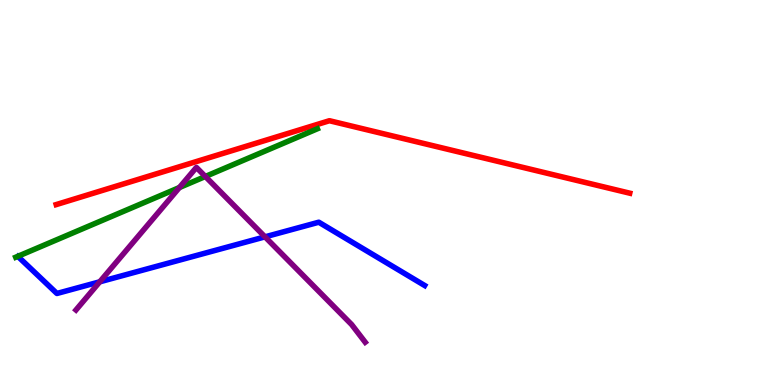[{'lines': ['blue', 'red'], 'intersections': []}, {'lines': ['green', 'red'], 'intersections': []}, {'lines': ['purple', 'red'], 'intersections': []}, {'lines': ['blue', 'green'], 'intersections': []}, {'lines': ['blue', 'purple'], 'intersections': [{'x': 1.29, 'y': 2.68}, {'x': 3.42, 'y': 3.85}]}, {'lines': ['green', 'purple'], 'intersections': [{'x': 2.31, 'y': 5.13}, {'x': 2.65, 'y': 5.42}]}]